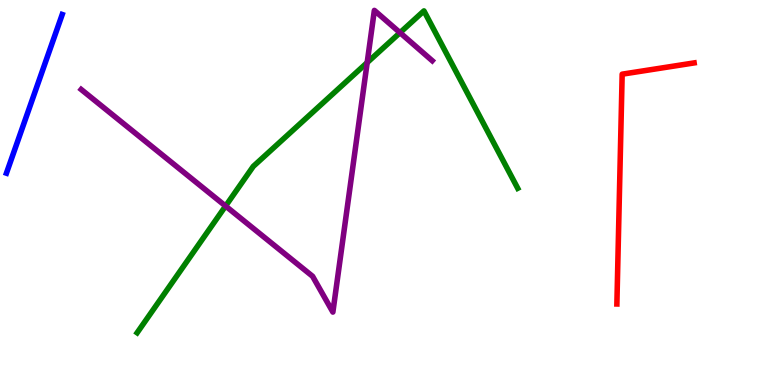[{'lines': ['blue', 'red'], 'intersections': []}, {'lines': ['green', 'red'], 'intersections': []}, {'lines': ['purple', 'red'], 'intersections': []}, {'lines': ['blue', 'green'], 'intersections': []}, {'lines': ['blue', 'purple'], 'intersections': []}, {'lines': ['green', 'purple'], 'intersections': [{'x': 2.91, 'y': 4.65}, {'x': 4.74, 'y': 8.37}, {'x': 5.16, 'y': 9.15}]}]